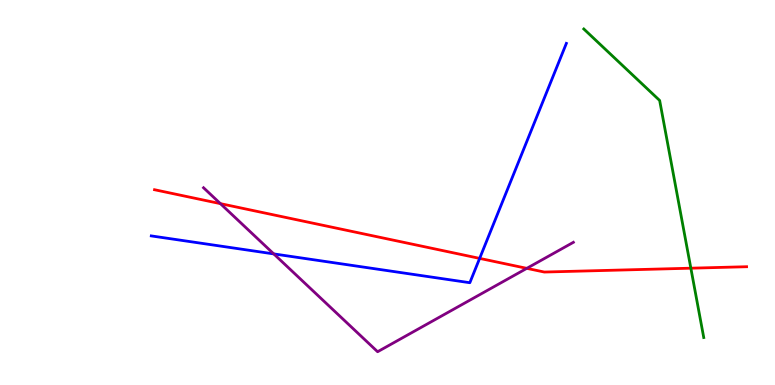[{'lines': ['blue', 'red'], 'intersections': [{'x': 6.19, 'y': 3.29}]}, {'lines': ['green', 'red'], 'intersections': [{'x': 8.91, 'y': 3.03}]}, {'lines': ['purple', 'red'], 'intersections': [{'x': 2.84, 'y': 4.71}, {'x': 6.8, 'y': 3.03}]}, {'lines': ['blue', 'green'], 'intersections': []}, {'lines': ['blue', 'purple'], 'intersections': [{'x': 3.53, 'y': 3.41}]}, {'lines': ['green', 'purple'], 'intersections': []}]